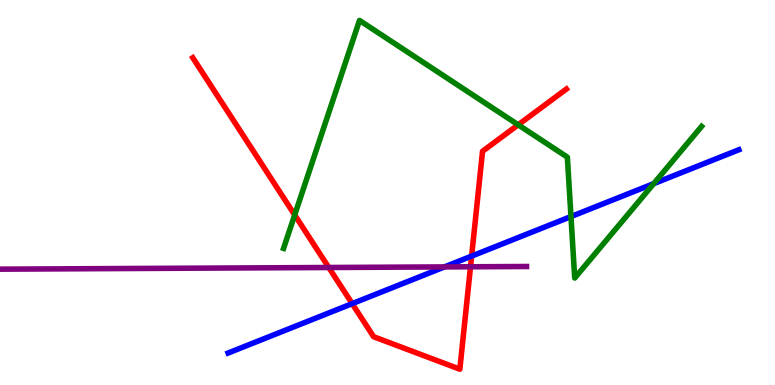[{'lines': ['blue', 'red'], 'intersections': [{'x': 4.54, 'y': 2.11}, {'x': 6.09, 'y': 3.35}]}, {'lines': ['green', 'red'], 'intersections': [{'x': 3.8, 'y': 4.42}, {'x': 6.69, 'y': 6.76}]}, {'lines': ['purple', 'red'], 'intersections': [{'x': 4.24, 'y': 3.05}, {'x': 6.07, 'y': 3.07}]}, {'lines': ['blue', 'green'], 'intersections': [{'x': 7.37, 'y': 4.37}, {'x': 8.43, 'y': 5.23}]}, {'lines': ['blue', 'purple'], 'intersections': [{'x': 5.74, 'y': 3.07}]}, {'lines': ['green', 'purple'], 'intersections': []}]